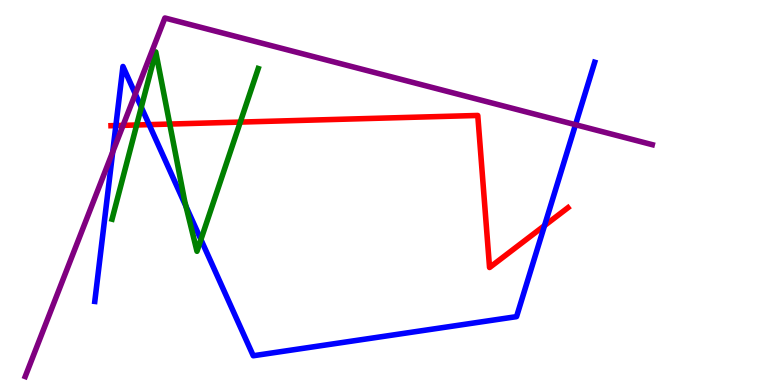[{'lines': ['blue', 'red'], 'intersections': [{'x': 1.5, 'y': 6.74}, {'x': 1.92, 'y': 6.76}, {'x': 7.03, 'y': 4.14}]}, {'lines': ['green', 'red'], 'intersections': [{'x': 1.76, 'y': 6.75}, {'x': 2.19, 'y': 6.78}, {'x': 3.1, 'y': 6.83}]}, {'lines': ['purple', 'red'], 'intersections': [{'x': 1.59, 'y': 6.74}]}, {'lines': ['blue', 'green'], 'intersections': [{'x': 1.82, 'y': 7.22}, {'x': 2.4, 'y': 4.64}, {'x': 2.59, 'y': 3.78}]}, {'lines': ['blue', 'purple'], 'intersections': [{'x': 1.45, 'y': 6.05}, {'x': 1.75, 'y': 7.56}, {'x': 7.43, 'y': 6.76}]}, {'lines': ['green', 'purple'], 'intersections': []}]